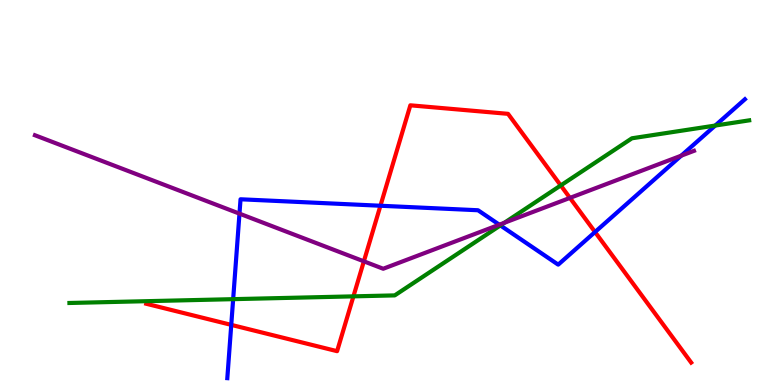[{'lines': ['blue', 'red'], 'intersections': [{'x': 2.98, 'y': 1.56}, {'x': 4.91, 'y': 4.66}, {'x': 7.68, 'y': 3.97}]}, {'lines': ['green', 'red'], 'intersections': [{'x': 4.56, 'y': 2.3}, {'x': 7.24, 'y': 5.18}]}, {'lines': ['purple', 'red'], 'intersections': [{'x': 4.7, 'y': 3.21}, {'x': 7.35, 'y': 4.86}]}, {'lines': ['blue', 'green'], 'intersections': [{'x': 3.01, 'y': 2.23}, {'x': 6.46, 'y': 4.14}, {'x': 9.23, 'y': 6.74}]}, {'lines': ['blue', 'purple'], 'intersections': [{'x': 3.09, 'y': 4.45}, {'x': 6.44, 'y': 4.16}, {'x': 8.79, 'y': 5.96}]}, {'lines': ['green', 'purple'], 'intersections': [{'x': 6.51, 'y': 4.21}]}]